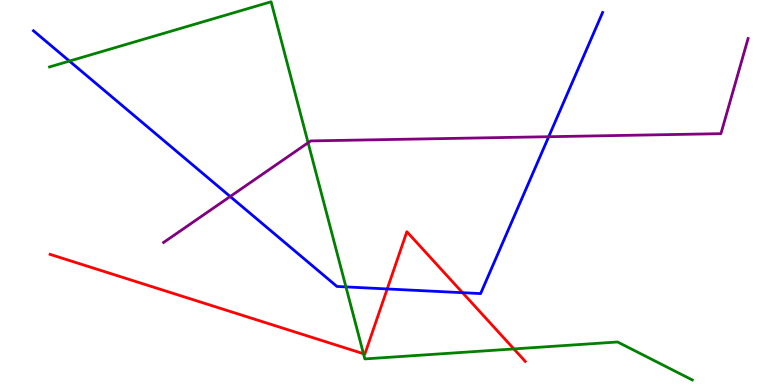[{'lines': ['blue', 'red'], 'intersections': [{'x': 5.0, 'y': 2.49}, {'x': 5.97, 'y': 2.4}]}, {'lines': ['green', 'red'], 'intersections': [{'x': 4.69, 'y': 0.813}, {'x': 6.63, 'y': 0.937}]}, {'lines': ['purple', 'red'], 'intersections': []}, {'lines': ['blue', 'green'], 'intersections': [{'x': 0.896, 'y': 8.41}, {'x': 4.46, 'y': 2.55}]}, {'lines': ['blue', 'purple'], 'intersections': [{'x': 2.97, 'y': 4.9}, {'x': 7.08, 'y': 6.45}]}, {'lines': ['green', 'purple'], 'intersections': [{'x': 3.98, 'y': 6.29}]}]